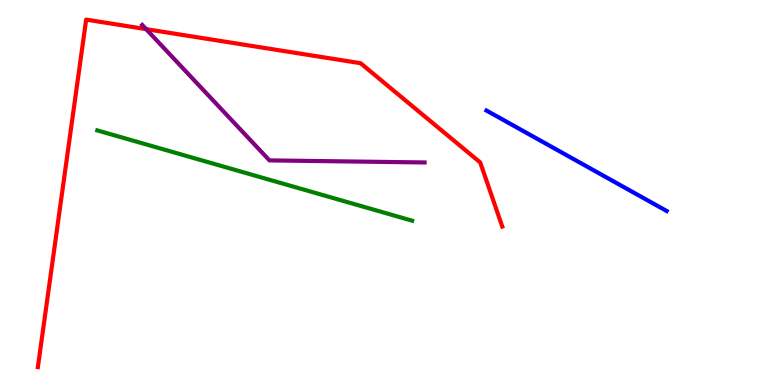[{'lines': ['blue', 'red'], 'intersections': []}, {'lines': ['green', 'red'], 'intersections': []}, {'lines': ['purple', 'red'], 'intersections': [{'x': 1.89, 'y': 9.24}]}, {'lines': ['blue', 'green'], 'intersections': []}, {'lines': ['blue', 'purple'], 'intersections': []}, {'lines': ['green', 'purple'], 'intersections': []}]